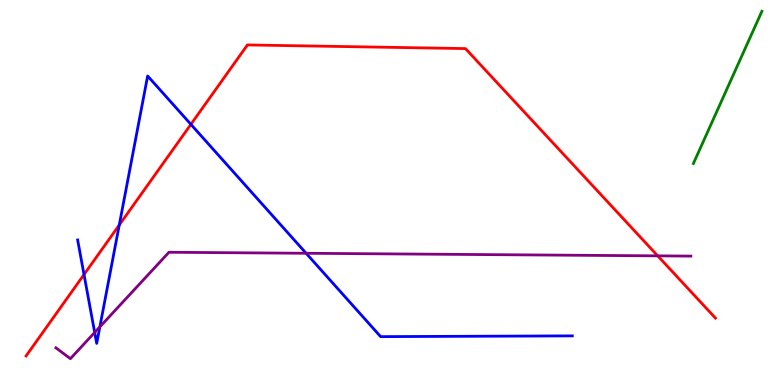[{'lines': ['blue', 'red'], 'intersections': [{'x': 1.08, 'y': 2.87}, {'x': 1.54, 'y': 4.16}, {'x': 2.46, 'y': 6.77}]}, {'lines': ['green', 'red'], 'intersections': []}, {'lines': ['purple', 'red'], 'intersections': [{'x': 8.49, 'y': 3.35}]}, {'lines': ['blue', 'green'], 'intersections': []}, {'lines': ['blue', 'purple'], 'intersections': [{'x': 1.22, 'y': 1.36}, {'x': 1.29, 'y': 1.51}, {'x': 3.95, 'y': 3.42}]}, {'lines': ['green', 'purple'], 'intersections': []}]